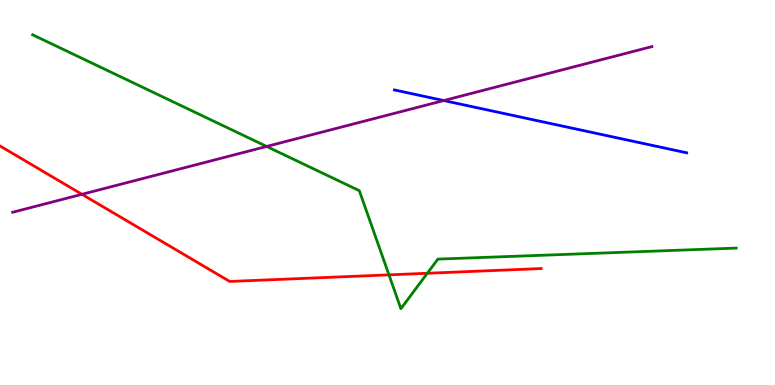[{'lines': ['blue', 'red'], 'intersections': []}, {'lines': ['green', 'red'], 'intersections': [{'x': 5.02, 'y': 2.86}, {'x': 5.51, 'y': 2.9}]}, {'lines': ['purple', 'red'], 'intersections': [{'x': 1.06, 'y': 4.95}]}, {'lines': ['blue', 'green'], 'intersections': []}, {'lines': ['blue', 'purple'], 'intersections': [{'x': 5.73, 'y': 7.39}]}, {'lines': ['green', 'purple'], 'intersections': [{'x': 3.44, 'y': 6.2}]}]